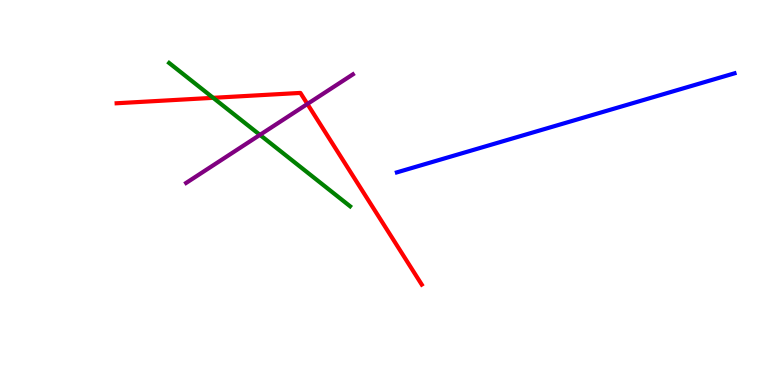[{'lines': ['blue', 'red'], 'intersections': []}, {'lines': ['green', 'red'], 'intersections': [{'x': 2.75, 'y': 7.46}]}, {'lines': ['purple', 'red'], 'intersections': [{'x': 3.97, 'y': 7.3}]}, {'lines': ['blue', 'green'], 'intersections': []}, {'lines': ['blue', 'purple'], 'intersections': []}, {'lines': ['green', 'purple'], 'intersections': [{'x': 3.35, 'y': 6.5}]}]